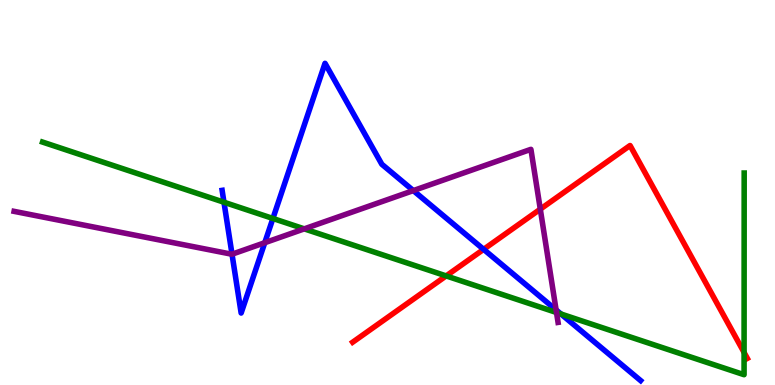[{'lines': ['blue', 'red'], 'intersections': [{'x': 6.24, 'y': 3.52}]}, {'lines': ['green', 'red'], 'intersections': [{'x': 5.76, 'y': 2.83}, {'x': 9.6, 'y': 0.845}]}, {'lines': ['purple', 'red'], 'intersections': [{'x': 6.97, 'y': 4.57}]}, {'lines': ['blue', 'green'], 'intersections': [{'x': 2.89, 'y': 4.75}, {'x': 3.52, 'y': 4.33}, {'x': 7.24, 'y': 1.84}]}, {'lines': ['blue', 'purple'], 'intersections': [{'x': 2.99, 'y': 3.4}, {'x': 3.42, 'y': 3.7}, {'x': 5.33, 'y': 5.05}, {'x': 7.18, 'y': 1.95}]}, {'lines': ['green', 'purple'], 'intersections': [{'x': 3.93, 'y': 4.06}, {'x': 7.18, 'y': 1.88}]}]